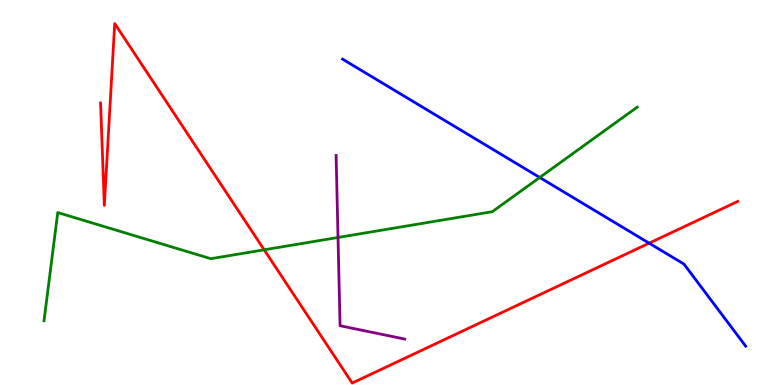[{'lines': ['blue', 'red'], 'intersections': [{'x': 8.38, 'y': 3.68}]}, {'lines': ['green', 'red'], 'intersections': [{'x': 3.41, 'y': 3.51}]}, {'lines': ['purple', 'red'], 'intersections': []}, {'lines': ['blue', 'green'], 'intersections': [{'x': 6.96, 'y': 5.39}]}, {'lines': ['blue', 'purple'], 'intersections': []}, {'lines': ['green', 'purple'], 'intersections': [{'x': 4.36, 'y': 3.83}]}]